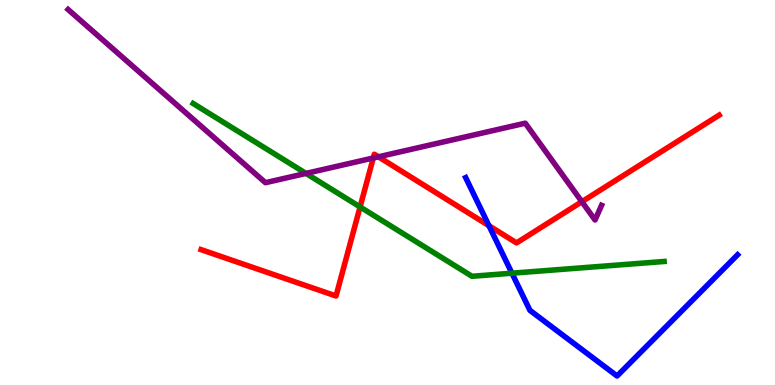[{'lines': ['blue', 'red'], 'intersections': [{'x': 6.31, 'y': 4.14}]}, {'lines': ['green', 'red'], 'intersections': [{'x': 4.65, 'y': 4.63}]}, {'lines': ['purple', 'red'], 'intersections': [{'x': 4.82, 'y': 5.9}, {'x': 4.88, 'y': 5.93}, {'x': 7.51, 'y': 4.76}]}, {'lines': ['blue', 'green'], 'intersections': [{'x': 6.61, 'y': 2.9}]}, {'lines': ['blue', 'purple'], 'intersections': []}, {'lines': ['green', 'purple'], 'intersections': [{'x': 3.95, 'y': 5.5}]}]